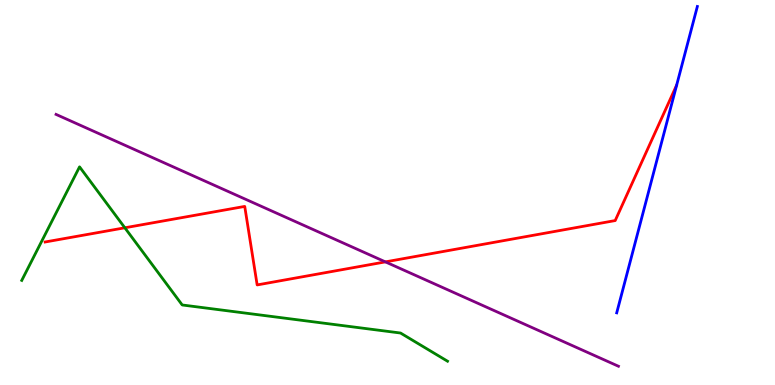[{'lines': ['blue', 'red'], 'intersections': []}, {'lines': ['green', 'red'], 'intersections': [{'x': 1.61, 'y': 4.08}]}, {'lines': ['purple', 'red'], 'intersections': [{'x': 4.97, 'y': 3.2}]}, {'lines': ['blue', 'green'], 'intersections': []}, {'lines': ['blue', 'purple'], 'intersections': []}, {'lines': ['green', 'purple'], 'intersections': []}]